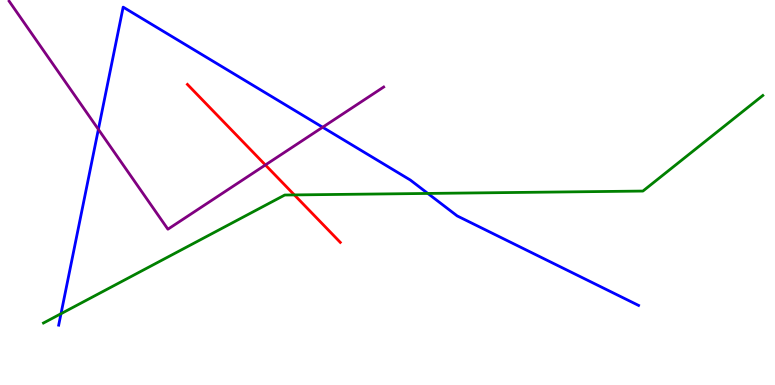[{'lines': ['blue', 'red'], 'intersections': []}, {'lines': ['green', 'red'], 'intersections': [{'x': 3.8, 'y': 4.94}]}, {'lines': ['purple', 'red'], 'intersections': [{'x': 3.42, 'y': 5.71}]}, {'lines': ['blue', 'green'], 'intersections': [{'x': 0.787, 'y': 1.85}, {'x': 5.52, 'y': 4.98}]}, {'lines': ['blue', 'purple'], 'intersections': [{'x': 1.27, 'y': 6.64}, {'x': 4.16, 'y': 6.7}]}, {'lines': ['green', 'purple'], 'intersections': []}]